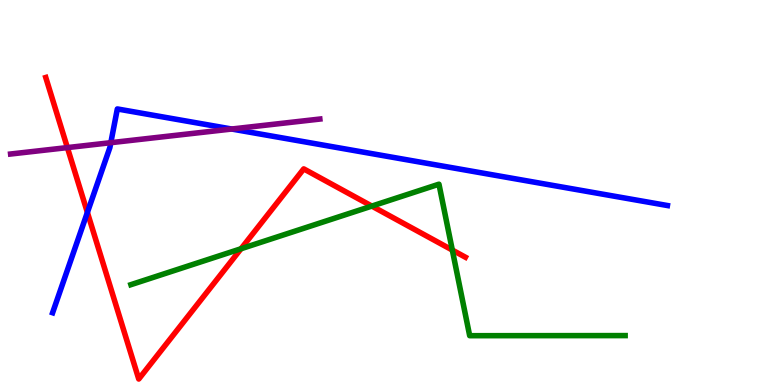[{'lines': ['blue', 'red'], 'intersections': [{'x': 1.13, 'y': 4.48}]}, {'lines': ['green', 'red'], 'intersections': [{'x': 3.11, 'y': 3.54}, {'x': 4.8, 'y': 4.65}, {'x': 5.84, 'y': 3.5}]}, {'lines': ['purple', 'red'], 'intersections': [{'x': 0.87, 'y': 6.17}]}, {'lines': ['blue', 'green'], 'intersections': []}, {'lines': ['blue', 'purple'], 'intersections': [{'x': 1.43, 'y': 6.29}, {'x': 2.99, 'y': 6.65}]}, {'lines': ['green', 'purple'], 'intersections': []}]